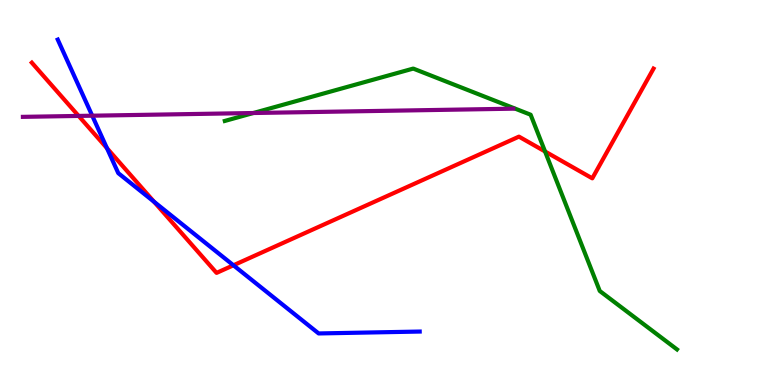[{'lines': ['blue', 'red'], 'intersections': [{'x': 1.38, 'y': 6.15}, {'x': 1.99, 'y': 4.76}, {'x': 3.01, 'y': 3.11}]}, {'lines': ['green', 'red'], 'intersections': [{'x': 7.03, 'y': 6.07}]}, {'lines': ['purple', 'red'], 'intersections': [{'x': 1.01, 'y': 6.99}]}, {'lines': ['blue', 'green'], 'intersections': []}, {'lines': ['blue', 'purple'], 'intersections': [{'x': 1.19, 'y': 6.99}]}, {'lines': ['green', 'purple'], 'intersections': [{'x': 3.27, 'y': 7.06}]}]